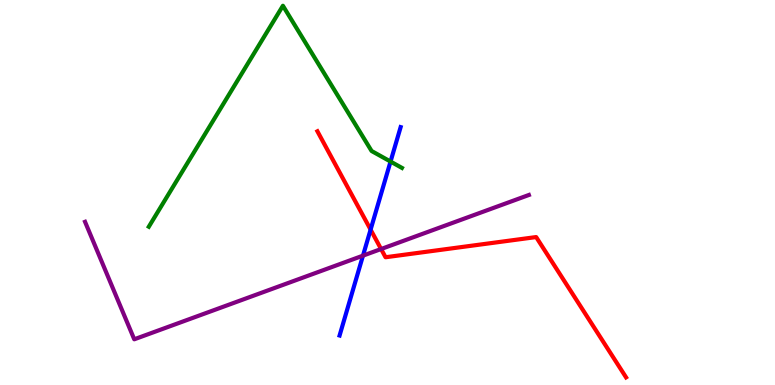[{'lines': ['blue', 'red'], 'intersections': [{'x': 4.78, 'y': 4.04}]}, {'lines': ['green', 'red'], 'intersections': []}, {'lines': ['purple', 'red'], 'intersections': [{'x': 4.92, 'y': 3.53}]}, {'lines': ['blue', 'green'], 'intersections': [{'x': 5.04, 'y': 5.8}]}, {'lines': ['blue', 'purple'], 'intersections': [{'x': 4.68, 'y': 3.36}]}, {'lines': ['green', 'purple'], 'intersections': []}]